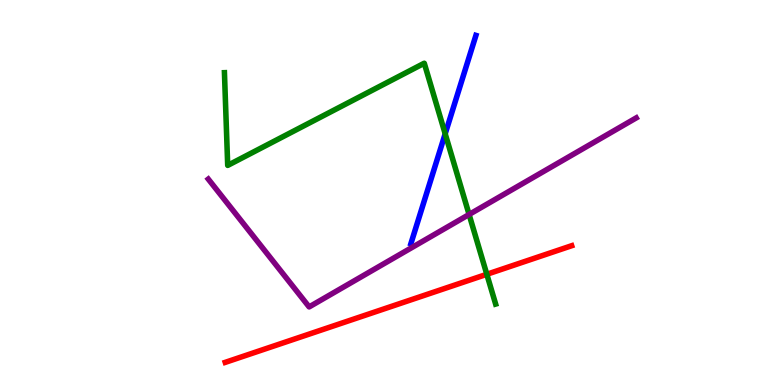[{'lines': ['blue', 'red'], 'intersections': []}, {'lines': ['green', 'red'], 'intersections': [{'x': 6.28, 'y': 2.88}]}, {'lines': ['purple', 'red'], 'intersections': []}, {'lines': ['blue', 'green'], 'intersections': [{'x': 5.74, 'y': 6.52}]}, {'lines': ['blue', 'purple'], 'intersections': []}, {'lines': ['green', 'purple'], 'intersections': [{'x': 6.05, 'y': 4.43}]}]